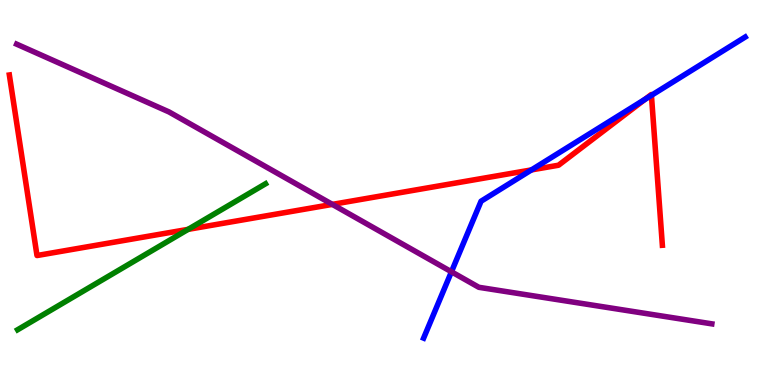[{'lines': ['blue', 'red'], 'intersections': [{'x': 6.86, 'y': 5.59}, {'x': 8.32, 'y': 7.42}, {'x': 8.41, 'y': 7.52}]}, {'lines': ['green', 'red'], 'intersections': [{'x': 2.43, 'y': 4.04}]}, {'lines': ['purple', 'red'], 'intersections': [{'x': 4.29, 'y': 4.69}]}, {'lines': ['blue', 'green'], 'intersections': []}, {'lines': ['blue', 'purple'], 'intersections': [{'x': 5.83, 'y': 2.94}]}, {'lines': ['green', 'purple'], 'intersections': []}]